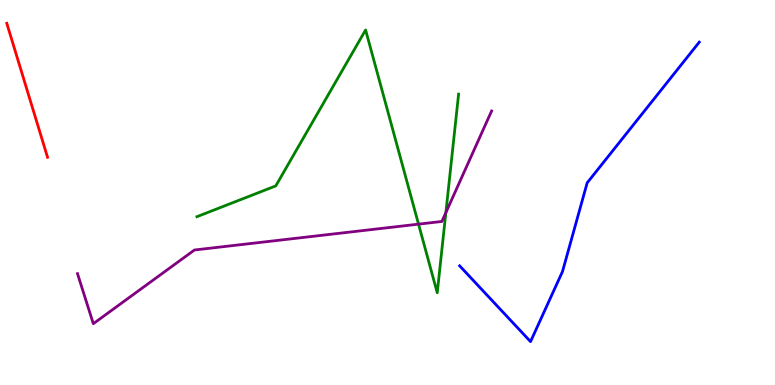[{'lines': ['blue', 'red'], 'intersections': []}, {'lines': ['green', 'red'], 'intersections': []}, {'lines': ['purple', 'red'], 'intersections': []}, {'lines': ['blue', 'green'], 'intersections': []}, {'lines': ['blue', 'purple'], 'intersections': []}, {'lines': ['green', 'purple'], 'intersections': [{'x': 5.4, 'y': 4.18}, {'x': 5.75, 'y': 4.48}]}]